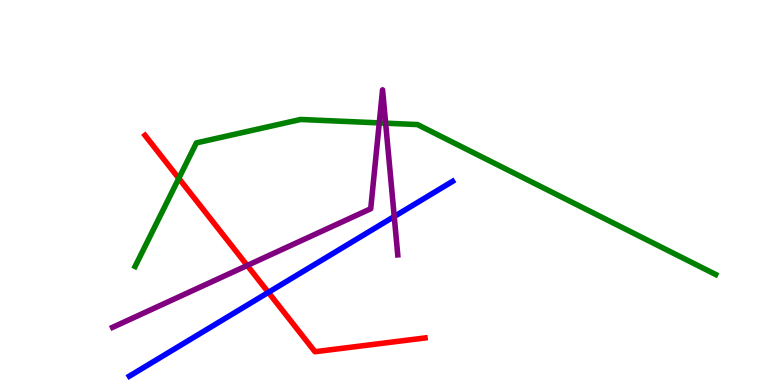[{'lines': ['blue', 'red'], 'intersections': [{'x': 3.46, 'y': 2.41}]}, {'lines': ['green', 'red'], 'intersections': [{'x': 2.31, 'y': 5.37}]}, {'lines': ['purple', 'red'], 'intersections': [{'x': 3.19, 'y': 3.1}]}, {'lines': ['blue', 'green'], 'intersections': []}, {'lines': ['blue', 'purple'], 'intersections': [{'x': 5.09, 'y': 4.38}]}, {'lines': ['green', 'purple'], 'intersections': [{'x': 4.89, 'y': 6.81}, {'x': 4.98, 'y': 6.8}]}]